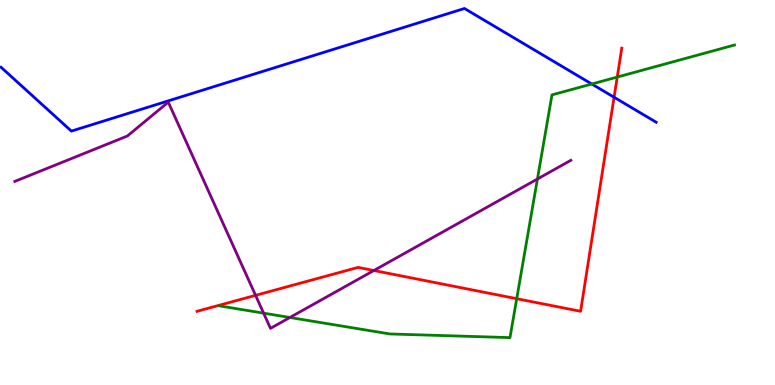[{'lines': ['blue', 'red'], 'intersections': [{'x': 7.92, 'y': 7.47}]}, {'lines': ['green', 'red'], 'intersections': [{'x': 6.67, 'y': 2.24}, {'x': 7.96, 'y': 8.0}]}, {'lines': ['purple', 'red'], 'intersections': [{'x': 3.3, 'y': 2.33}, {'x': 4.82, 'y': 2.97}]}, {'lines': ['blue', 'green'], 'intersections': [{'x': 7.64, 'y': 7.82}]}, {'lines': ['blue', 'purple'], 'intersections': []}, {'lines': ['green', 'purple'], 'intersections': [{'x': 3.4, 'y': 1.87}, {'x': 3.74, 'y': 1.75}, {'x': 6.93, 'y': 5.35}]}]